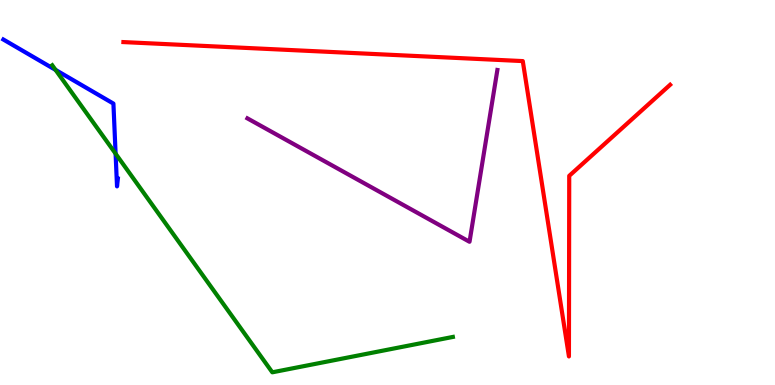[{'lines': ['blue', 'red'], 'intersections': []}, {'lines': ['green', 'red'], 'intersections': []}, {'lines': ['purple', 'red'], 'intersections': []}, {'lines': ['blue', 'green'], 'intersections': [{'x': 0.717, 'y': 8.18}, {'x': 1.49, 'y': 6.01}]}, {'lines': ['blue', 'purple'], 'intersections': []}, {'lines': ['green', 'purple'], 'intersections': []}]